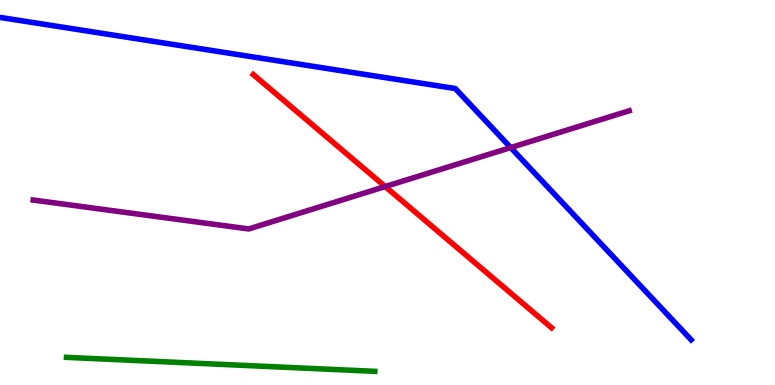[{'lines': ['blue', 'red'], 'intersections': []}, {'lines': ['green', 'red'], 'intersections': []}, {'lines': ['purple', 'red'], 'intersections': [{'x': 4.97, 'y': 5.15}]}, {'lines': ['blue', 'green'], 'intersections': []}, {'lines': ['blue', 'purple'], 'intersections': [{'x': 6.59, 'y': 6.17}]}, {'lines': ['green', 'purple'], 'intersections': []}]